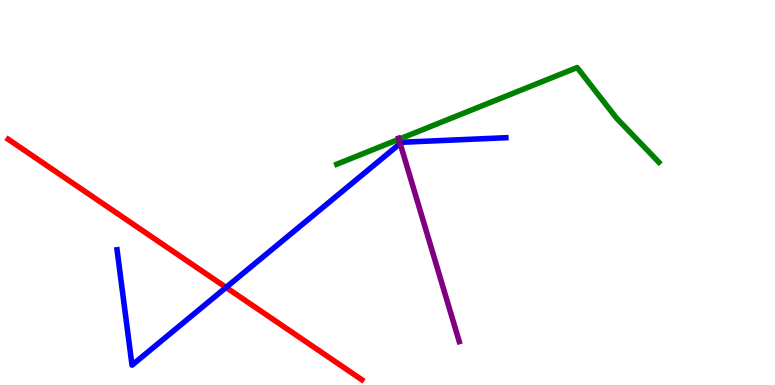[{'lines': ['blue', 'red'], 'intersections': [{'x': 2.92, 'y': 2.53}]}, {'lines': ['green', 'red'], 'intersections': []}, {'lines': ['purple', 'red'], 'intersections': []}, {'lines': ['blue', 'green'], 'intersections': []}, {'lines': ['blue', 'purple'], 'intersections': [{'x': 5.16, 'y': 6.27}]}, {'lines': ['green', 'purple'], 'intersections': [{'x': 5.15, 'y': 6.38}]}]